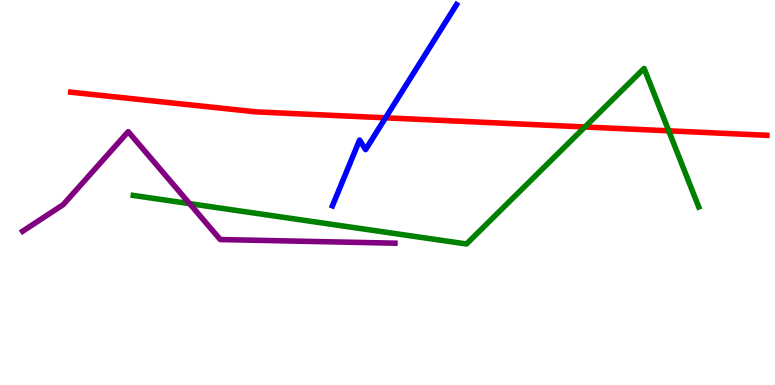[{'lines': ['blue', 'red'], 'intersections': [{'x': 4.97, 'y': 6.94}]}, {'lines': ['green', 'red'], 'intersections': [{'x': 7.55, 'y': 6.7}, {'x': 8.63, 'y': 6.6}]}, {'lines': ['purple', 'red'], 'intersections': []}, {'lines': ['blue', 'green'], 'intersections': []}, {'lines': ['blue', 'purple'], 'intersections': []}, {'lines': ['green', 'purple'], 'intersections': [{'x': 2.45, 'y': 4.71}]}]